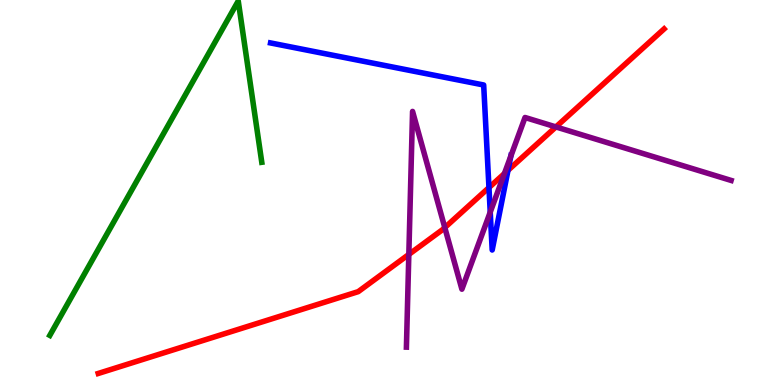[{'lines': ['blue', 'red'], 'intersections': [{'x': 6.31, 'y': 5.13}, {'x': 6.55, 'y': 5.58}]}, {'lines': ['green', 'red'], 'intersections': []}, {'lines': ['purple', 'red'], 'intersections': [{'x': 5.28, 'y': 3.39}, {'x': 5.74, 'y': 4.09}, {'x': 6.51, 'y': 5.49}, {'x': 7.17, 'y': 6.7}]}, {'lines': ['blue', 'green'], 'intersections': []}, {'lines': ['blue', 'purple'], 'intersections': [{'x': 6.33, 'y': 4.49}, {'x': 6.59, 'y': 5.94}]}, {'lines': ['green', 'purple'], 'intersections': []}]